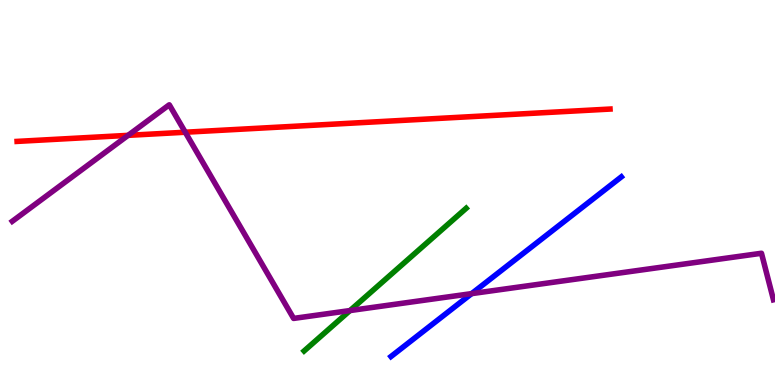[{'lines': ['blue', 'red'], 'intersections': []}, {'lines': ['green', 'red'], 'intersections': []}, {'lines': ['purple', 'red'], 'intersections': [{'x': 1.65, 'y': 6.48}, {'x': 2.39, 'y': 6.57}]}, {'lines': ['blue', 'green'], 'intersections': []}, {'lines': ['blue', 'purple'], 'intersections': [{'x': 6.09, 'y': 2.37}]}, {'lines': ['green', 'purple'], 'intersections': [{'x': 4.52, 'y': 1.93}]}]